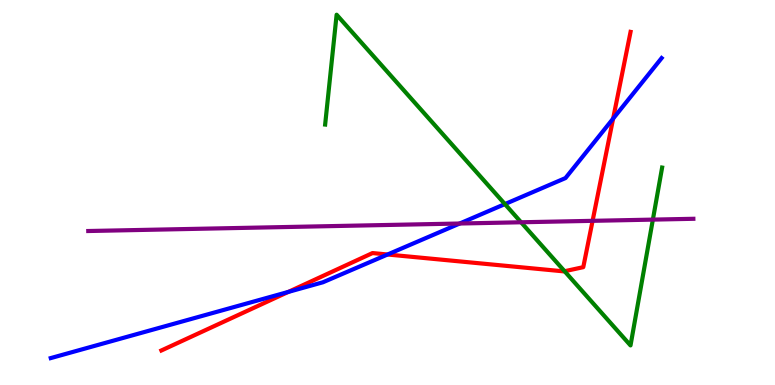[{'lines': ['blue', 'red'], 'intersections': [{'x': 3.72, 'y': 2.42}, {'x': 5.0, 'y': 3.39}, {'x': 7.91, 'y': 6.92}]}, {'lines': ['green', 'red'], 'intersections': [{'x': 7.28, 'y': 2.96}]}, {'lines': ['purple', 'red'], 'intersections': [{'x': 7.65, 'y': 4.26}]}, {'lines': ['blue', 'green'], 'intersections': [{'x': 6.52, 'y': 4.7}]}, {'lines': ['blue', 'purple'], 'intersections': [{'x': 5.93, 'y': 4.19}]}, {'lines': ['green', 'purple'], 'intersections': [{'x': 6.72, 'y': 4.23}, {'x': 8.42, 'y': 4.3}]}]